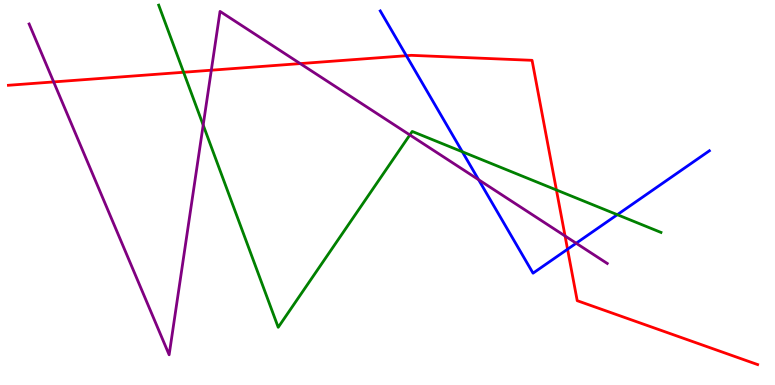[{'lines': ['blue', 'red'], 'intersections': [{'x': 5.24, 'y': 8.55}, {'x': 7.32, 'y': 3.53}]}, {'lines': ['green', 'red'], 'intersections': [{'x': 2.37, 'y': 8.12}, {'x': 7.18, 'y': 5.07}]}, {'lines': ['purple', 'red'], 'intersections': [{'x': 0.692, 'y': 7.87}, {'x': 2.73, 'y': 8.18}, {'x': 3.87, 'y': 8.35}, {'x': 7.29, 'y': 3.87}]}, {'lines': ['blue', 'green'], 'intersections': [{'x': 5.97, 'y': 6.06}, {'x': 7.97, 'y': 4.42}]}, {'lines': ['blue', 'purple'], 'intersections': [{'x': 6.18, 'y': 5.33}, {'x': 7.43, 'y': 3.68}]}, {'lines': ['green', 'purple'], 'intersections': [{'x': 2.62, 'y': 6.75}, {'x': 5.29, 'y': 6.49}]}]